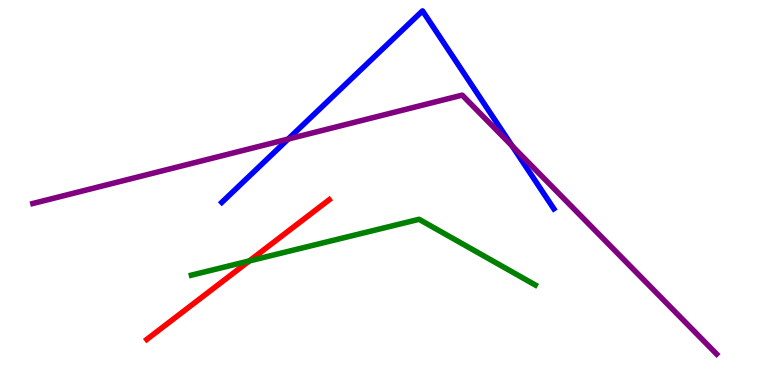[{'lines': ['blue', 'red'], 'intersections': []}, {'lines': ['green', 'red'], 'intersections': [{'x': 3.22, 'y': 3.22}]}, {'lines': ['purple', 'red'], 'intersections': []}, {'lines': ['blue', 'green'], 'intersections': []}, {'lines': ['blue', 'purple'], 'intersections': [{'x': 3.72, 'y': 6.39}, {'x': 6.61, 'y': 6.21}]}, {'lines': ['green', 'purple'], 'intersections': []}]